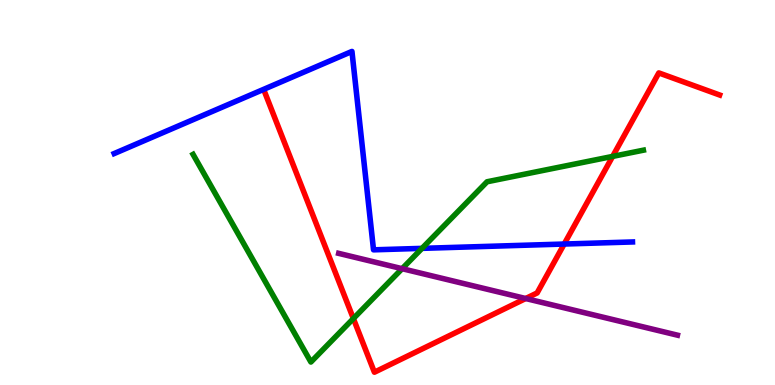[{'lines': ['blue', 'red'], 'intersections': [{'x': 7.28, 'y': 3.66}]}, {'lines': ['green', 'red'], 'intersections': [{'x': 4.56, 'y': 1.73}, {'x': 7.91, 'y': 5.94}]}, {'lines': ['purple', 'red'], 'intersections': [{'x': 6.78, 'y': 2.25}]}, {'lines': ['blue', 'green'], 'intersections': [{'x': 5.44, 'y': 3.55}]}, {'lines': ['blue', 'purple'], 'intersections': []}, {'lines': ['green', 'purple'], 'intersections': [{'x': 5.19, 'y': 3.02}]}]